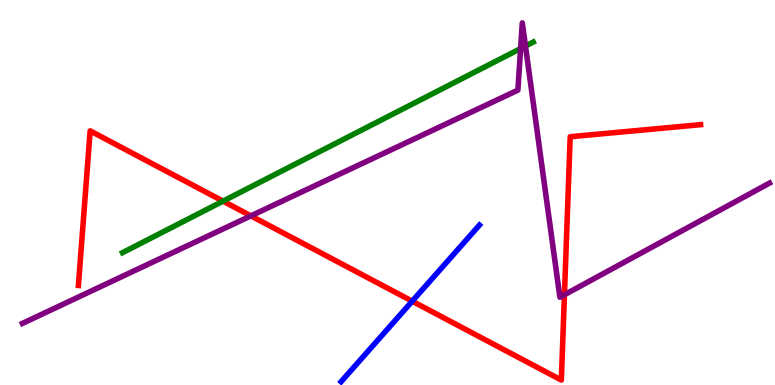[{'lines': ['blue', 'red'], 'intersections': [{'x': 5.32, 'y': 2.18}]}, {'lines': ['green', 'red'], 'intersections': [{'x': 2.88, 'y': 4.78}]}, {'lines': ['purple', 'red'], 'intersections': [{'x': 3.24, 'y': 4.39}, {'x': 7.28, 'y': 2.34}]}, {'lines': ['blue', 'green'], 'intersections': []}, {'lines': ['blue', 'purple'], 'intersections': []}, {'lines': ['green', 'purple'], 'intersections': [{'x': 6.72, 'y': 8.74}, {'x': 6.78, 'y': 8.8}]}]